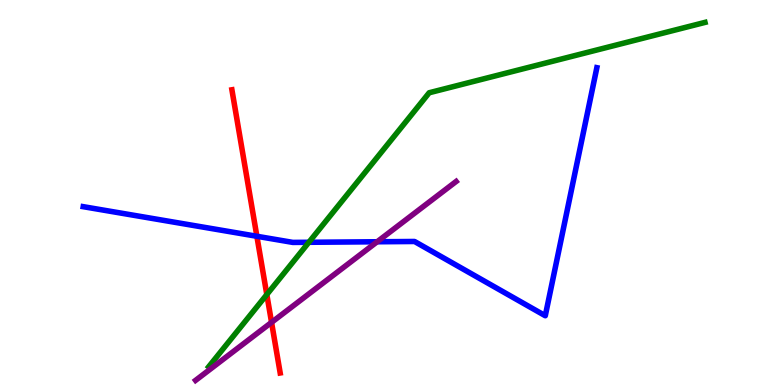[{'lines': ['blue', 'red'], 'intersections': [{'x': 3.31, 'y': 3.86}]}, {'lines': ['green', 'red'], 'intersections': [{'x': 3.44, 'y': 2.35}]}, {'lines': ['purple', 'red'], 'intersections': [{'x': 3.5, 'y': 1.63}]}, {'lines': ['blue', 'green'], 'intersections': [{'x': 3.99, 'y': 3.71}]}, {'lines': ['blue', 'purple'], 'intersections': [{'x': 4.87, 'y': 3.72}]}, {'lines': ['green', 'purple'], 'intersections': []}]